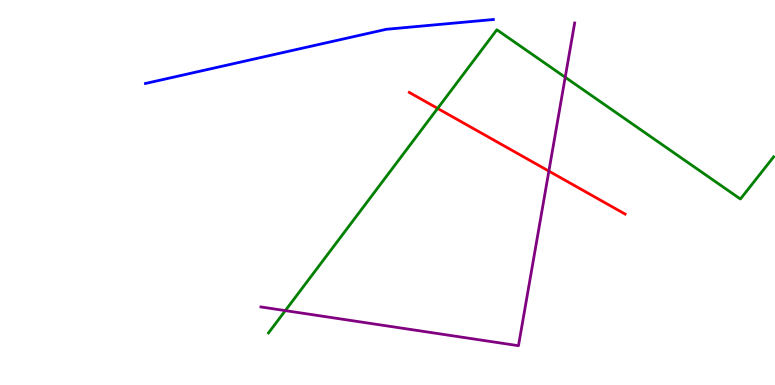[{'lines': ['blue', 'red'], 'intersections': []}, {'lines': ['green', 'red'], 'intersections': [{'x': 5.65, 'y': 7.18}]}, {'lines': ['purple', 'red'], 'intersections': [{'x': 7.08, 'y': 5.56}]}, {'lines': ['blue', 'green'], 'intersections': []}, {'lines': ['blue', 'purple'], 'intersections': []}, {'lines': ['green', 'purple'], 'intersections': [{'x': 3.68, 'y': 1.93}, {'x': 7.29, 'y': 7.99}]}]